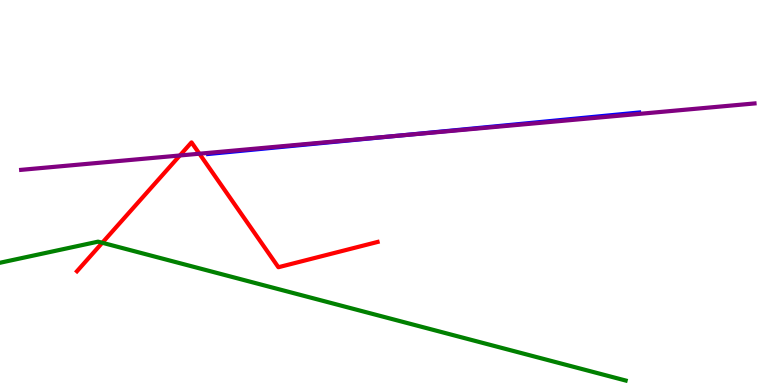[{'lines': ['blue', 'red'], 'intersections': []}, {'lines': ['green', 'red'], 'intersections': [{'x': 1.32, 'y': 3.69}]}, {'lines': ['purple', 'red'], 'intersections': [{'x': 2.32, 'y': 5.96}, {'x': 2.57, 'y': 6.01}]}, {'lines': ['blue', 'green'], 'intersections': []}, {'lines': ['blue', 'purple'], 'intersections': [{'x': 5.12, 'y': 6.47}]}, {'lines': ['green', 'purple'], 'intersections': []}]